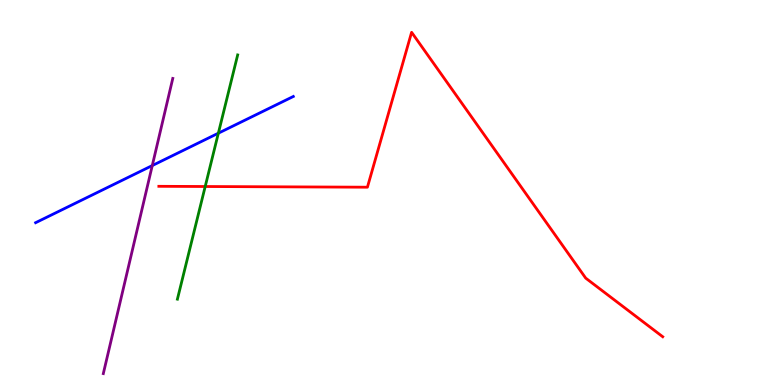[{'lines': ['blue', 'red'], 'intersections': []}, {'lines': ['green', 'red'], 'intersections': [{'x': 2.65, 'y': 5.16}]}, {'lines': ['purple', 'red'], 'intersections': []}, {'lines': ['blue', 'green'], 'intersections': [{'x': 2.82, 'y': 6.54}]}, {'lines': ['blue', 'purple'], 'intersections': [{'x': 1.96, 'y': 5.7}]}, {'lines': ['green', 'purple'], 'intersections': []}]